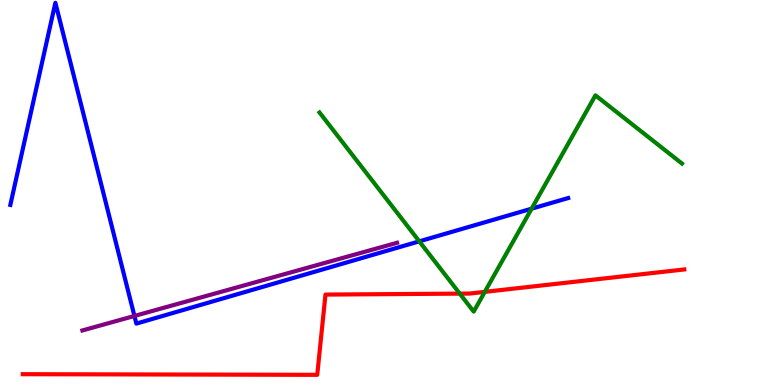[{'lines': ['blue', 'red'], 'intersections': []}, {'lines': ['green', 'red'], 'intersections': [{'x': 5.93, 'y': 2.37}, {'x': 6.26, 'y': 2.42}]}, {'lines': ['purple', 'red'], 'intersections': []}, {'lines': ['blue', 'green'], 'intersections': [{'x': 5.41, 'y': 3.73}, {'x': 6.86, 'y': 4.58}]}, {'lines': ['blue', 'purple'], 'intersections': [{'x': 1.73, 'y': 1.79}]}, {'lines': ['green', 'purple'], 'intersections': []}]